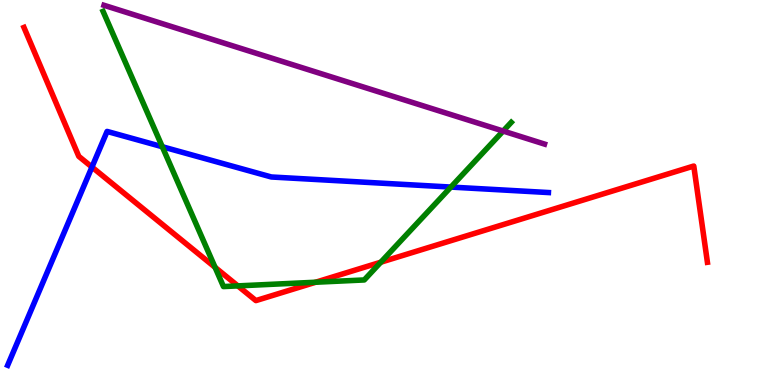[{'lines': ['blue', 'red'], 'intersections': [{'x': 1.19, 'y': 5.66}]}, {'lines': ['green', 'red'], 'intersections': [{'x': 2.78, 'y': 3.06}, {'x': 3.07, 'y': 2.57}, {'x': 4.07, 'y': 2.67}, {'x': 4.91, 'y': 3.19}]}, {'lines': ['purple', 'red'], 'intersections': []}, {'lines': ['blue', 'green'], 'intersections': [{'x': 2.09, 'y': 6.19}, {'x': 5.82, 'y': 5.14}]}, {'lines': ['blue', 'purple'], 'intersections': []}, {'lines': ['green', 'purple'], 'intersections': [{'x': 6.49, 'y': 6.6}]}]